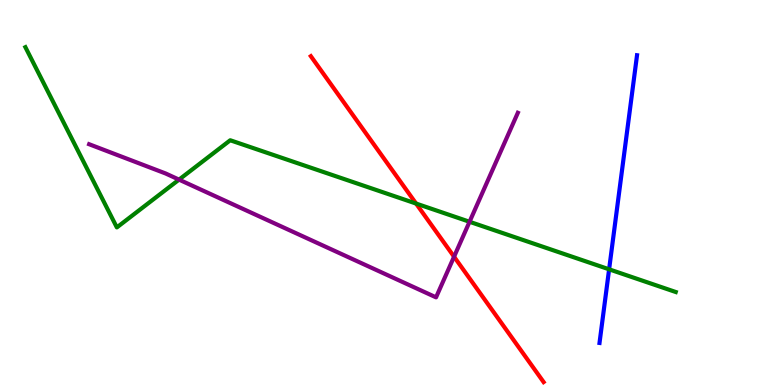[{'lines': ['blue', 'red'], 'intersections': []}, {'lines': ['green', 'red'], 'intersections': [{'x': 5.37, 'y': 4.71}]}, {'lines': ['purple', 'red'], 'intersections': [{'x': 5.86, 'y': 3.33}]}, {'lines': ['blue', 'green'], 'intersections': [{'x': 7.86, 'y': 3.0}]}, {'lines': ['blue', 'purple'], 'intersections': []}, {'lines': ['green', 'purple'], 'intersections': [{'x': 2.31, 'y': 5.33}, {'x': 6.06, 'y': 4.24}]}]